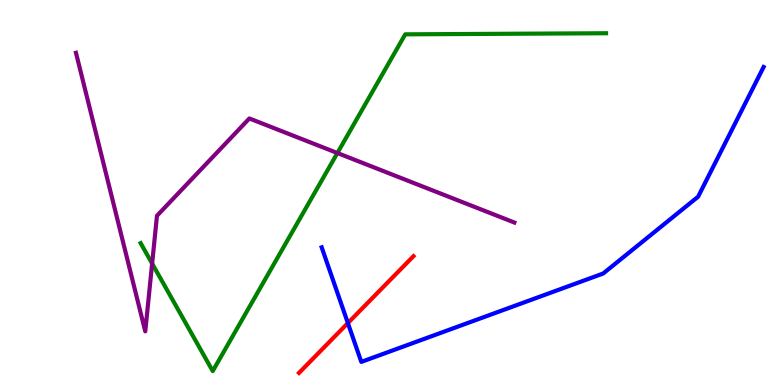[{'lines': ['blue', 'red'], 'intersections': [{'x': 4.49, 'y': 1.61}]}, {'lines': ['green', 'red'], 'intersections': []}, {'lines': ['purple', 'red'], 'intersections': []}, {'lines': ['blue', 'green'], 'intersections': []}, {'lines': ['blue', 'purple'], 'intersections': []}, {'lines': ['green', 'purple'], 'intersections': [{'x': 1.96, 'y': 3.15}, {'x': 4.35, 'y': 6.03}]}]